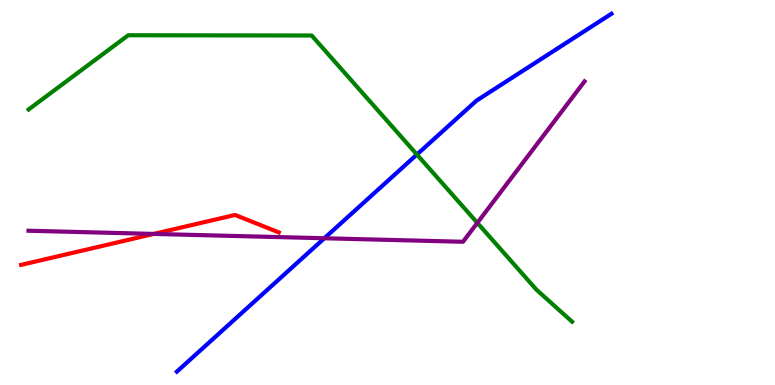[{'lines': ['blue', 'red'], 'intersections': []}, {'lines': ['green', 'red'], 'intersections': []}, {'lines': ['purple', 'red'], 'intersections': [{'x': 1.98, 'y': 3.92}]}, {'lines': ['blue', 'green'], 'intersections': [{'x': 5.38, 'y': 5.99}]}, {'lines': ['blue', 'purple'], 'intersections': [{'x': 4.19, 'y': 3.81}]}, {'lines': ['green', 'purple'], 'intersections': [{'x': 6.16, 'y': 4.21}]}]